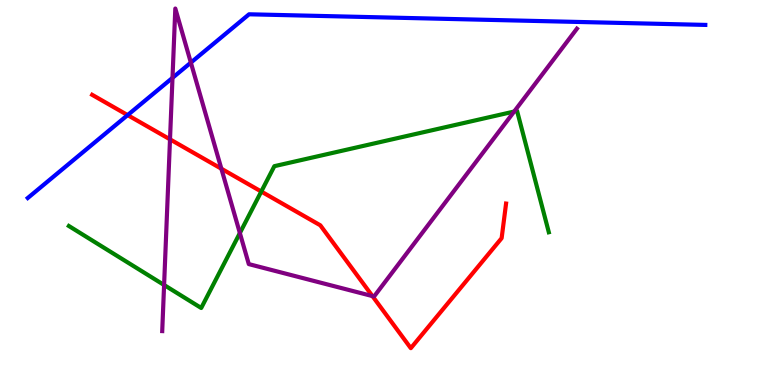[{'lines': ['blue', 'red'], 'intersections': [{'x': 1.65, 'y': 7.01}]}, {'lines': ['green', 'red'], 'intersections': [{'x': 3.37, 'y': 5.02}]}, {'lines': ['purple', 'red'], 'intersections': [{'x': 2.19, 'y': 6.38}, {'x': 2.86, 'y': 5.62}, {'x': 4.81, 'y': 2.31}]}, {'lines': ['blue', 'green'], 'intersections': []}, {'lines': ['blue', 'purple'], 'intersections': [{'x': 2.23, 'y': 7.98}, {'x': 2.46, 'y': 8.37}]}, {'lines': ['green', 'purple'], 'intersections': [{'x': 2.12, 'y': 2.6}, {'x': 3.1, 'y': 3.95}, {'x': 6.63, 'y': 7.1}]}]